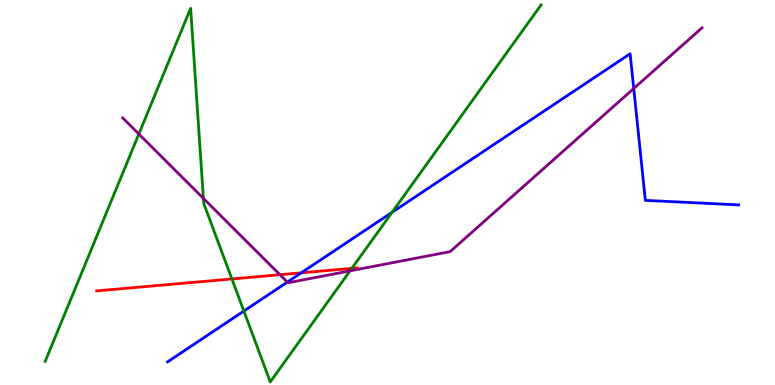[{'lines': ['blue', 'red'], 'intersections': [{'x': 3.89, 'y': 2.91}]}, {'lines': ['green', 'red'], 'intersections': [{'x': 2.99, 'y': 2.75}, {'x': 4.54, 'y': 3.03}]}, {'lines': ['purple', 'red'], 'intersections': [{'x': 3.61, 'y': 2.86}]}, {'lines': ['blue', 'green'], 'intersections': [{'x': 3.15, 'y': 1.92}, {'x': 5.06, 'y': 4.49}]}, {'lines': ['blue', 'purple'], 'intersections': [{'x': 3.71, 'y': 2.67}, {'x': 8.18, 'y': 7.7}]}, {'lines': ['green', 'purple'], 'intersections': [{'x': 1.79, 'y': 6.52}, {'x': 2.62, 'y': 4.85}, {'x': 4.52, 'y': 2.96}]}]